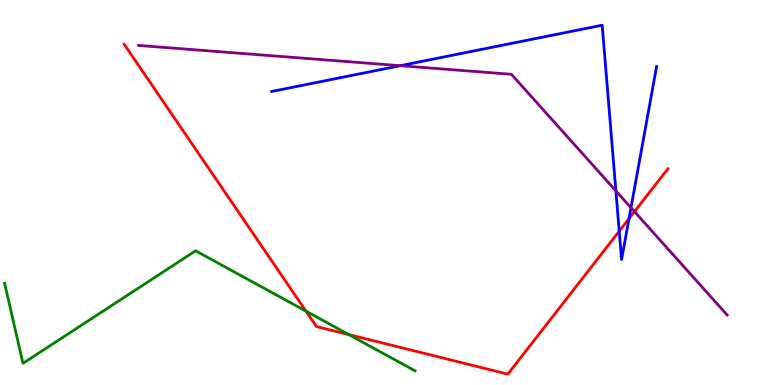[{'lines': ['blue', 'red'], 'intersections': [{'x': 7.99, 'y': 4.0}, {'x': 8.12, 'y': 4.32}]}, {'lines': ['green', 'red'], 'intersections': [{'x': 3.95, 'y': 1.92}, {'x': 4.5, 'y': 1.31}]}, {'lines': ['purple', 'red'], 'intersections': [{'x': 8.19, 'y': 4.5}]}, {'lines': ['blue', 'green'], 'intersections': []}, {'lines': ['blue', 'purple'], 'intersections': [{'x': 5.16, 'y': 8.29}, {'x': 7.95, 'y': 5.04}, {'x': 8.14, 'y': 4.61}]}, {'lines': ['green', 'purple'], 'intersections': []}]